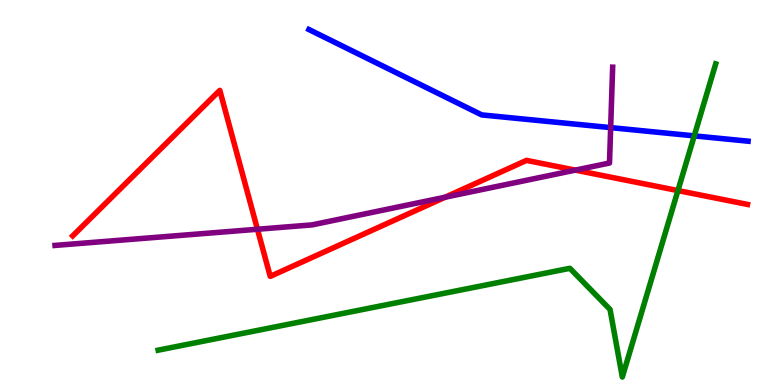[{'lines': ['blue', 'red'], 'intersections': []}, {'lines': ['green', 'red'], 'intersections': [{'x': 8.75, 'y': 5.05}]}, {'lines': ['purple', 'red'], 'intersections': [{'x': 3.32, 'y': 4.05}, {'x': 5.74, 'y': 4.88}, {'x': 7.42, 'y': 5.58}]}, {'lines': ['blue', 'green'], 'intersections': [{'x': 8.96, 'y': 6.47}]}, {'lines': ['blue', 'purple'], 'intersections': [{'x': 7.88, 'y': 6.69}]}, {'lines': ['green', 'purple'], 'intersections': []}]